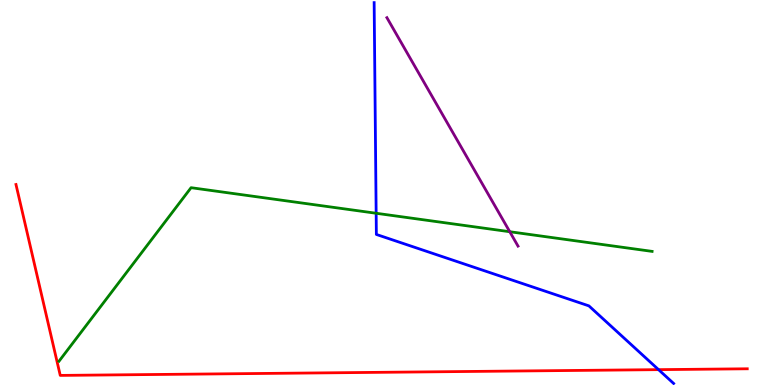[{'lines': ['blue', 'red'], 'intersections': [{'x': 8.5, 'y': 0.399}]}, {'lines': ['green', 'red'], 'intersections': []}, {'lines': ['purple', 'red'], 'intersections': []}, {'lines': ['blue', 'green'], 'intersections': [{'x': 4.85, 'y': 4.46}]}, {'lines': ['blue', 'purple'], 'intersections': []}, {'lines': ['green', 'purple'], 'intersections': [{'x': 6.58, 'y': 3.98}]}]